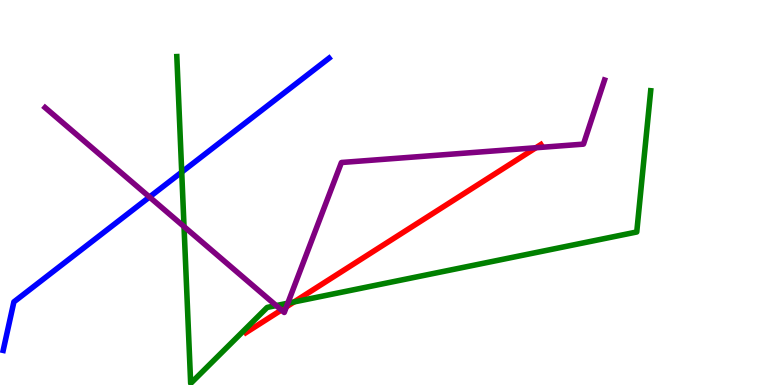[{'lines': ['blue', 'red'], 'intersections': []}, {'lines': ['green', 'red'], 'intersections': [{'x': 3.79, 'y': 2.16}]}, {'lines': ['purple', 'red'], 'intersections': [{'x': 3.63, 'y': 1.95}, {'x': 3.7, 'y': 2.03}, {'x': 6.91, 'y': 6.16}]}, {'lines': ['blue', 'green'], 'intersections': [{'x': 2.34, 'y': 5.53}]}, {'lines': ['blue', 'purple'], 'intersections': [{'x': 1.93, 'y': 4.88}]}, {'lines': ['green', 'purple'], 'intersections': [{'x': 2.37, 'y': 4.11}, {'x': 3.56, 'y': 2.06}, {'x': 3.71, 'y': 2.12}]}]